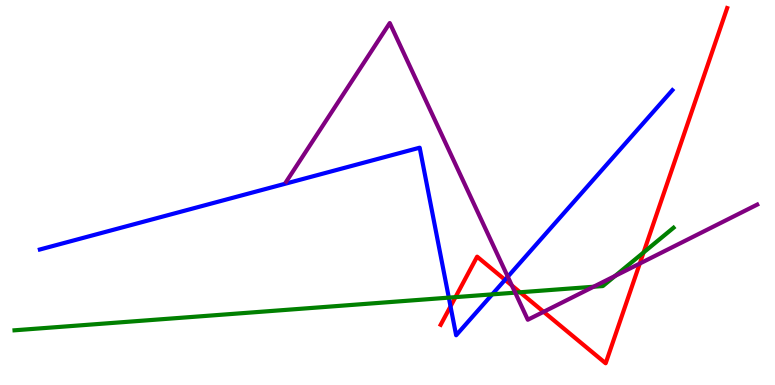[{'lines': ['blue', 'red'], 'intersections': [{'x': 5.81, 'y': 2.04}, {'x': 6.52, 'y': 2.73}]}, {'lines': ['green', 'red'], 'intersections': [{'x': 5.88, 'y': 2.28}, {'x': 6.71, 'y': 2.41}, {'x': 8.3, 'y': 3.44}]}, {'lines': ['purple', 'red'], 'intersections': [{'x': 6.6, 'y': 2.59}, {'x': 7.01, 'y': 1.9}, {'x': 8.26, 'y': 3.15}]}, {'lines': ['blue', 'green'], 'intersections': [{'x': 5.79, 'y': 2.27}, {'x': 6.35, 'y': 2.35}]}, {'lines': ['blue', 'purple'], 'intersections': [{'x': 6.55, 'y': 2.81}]}, {'lines': ['green', 'purple'], 'intersections': [{'x': 6.65, 'y': 2.4}, {'x': 7.66, 'y': 2.55}, {'x': 7.94, 'y': 2.83}]}]